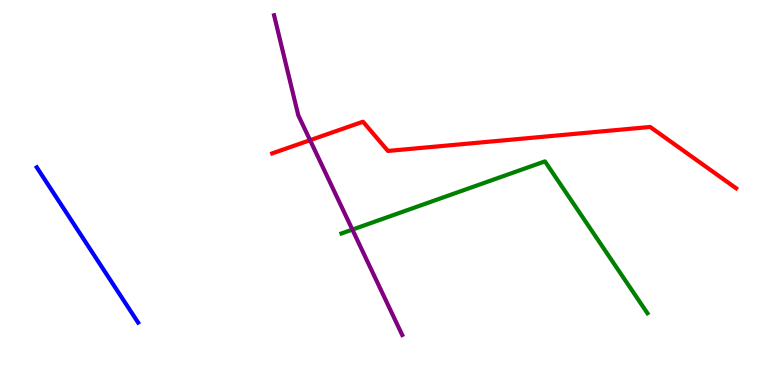[{'lines': ['blue', 'red'], 'intersections': []}, {'lines': ['green', 'red'], 'intersections': []}, {'lines': ['purple', 'red'], 'intersections': [{'x': 4.0, 'y': 6.36}]}, {'lines': ['blue', 'green'], 'intersections': []}, {'lines': ['blue', 'purple'], 'intersections': []}, {'lines': ['green', 'purple'], 'intersections': [{'x': 4.55, 'y': 4.04}]}]